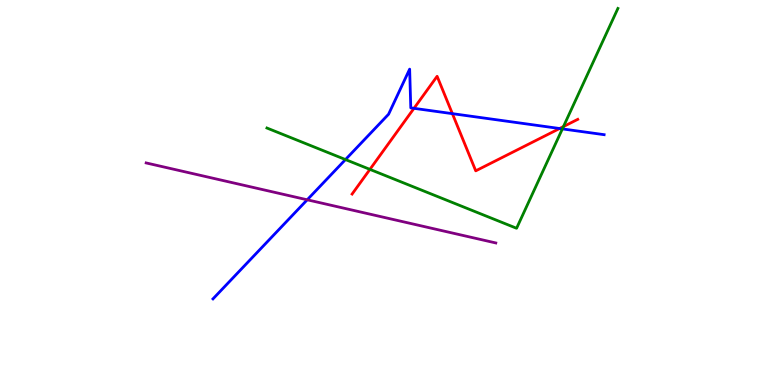[{'lines': ['blue', 'red'], 'intersections': [{'x': 5.34, 'y': 7.19}, {'x': 5.84, 'y': 7.05}, {'x': 7.22, 'y': 6.66}]}, {'lines': ['green', 'red'], 'intersections': [{'x': 4.77, 'y': 5.6}, {'x': 7.27, 'y': 6.71}]}, {'lines': ['purple', 'red'], 'intersections': []}, {'lines': ['blue', 'green'], 'intersections': [{'x': 4.46, 'y': 5.86}, {'x': 7.26, 'y': 6.65}]}, {'lines': ['blue', 'purple'], 'intersections': [{'x': 3.96, 'y': 4.81}]}, {'lines': ['green', 'purple'], 'intersections': []}]